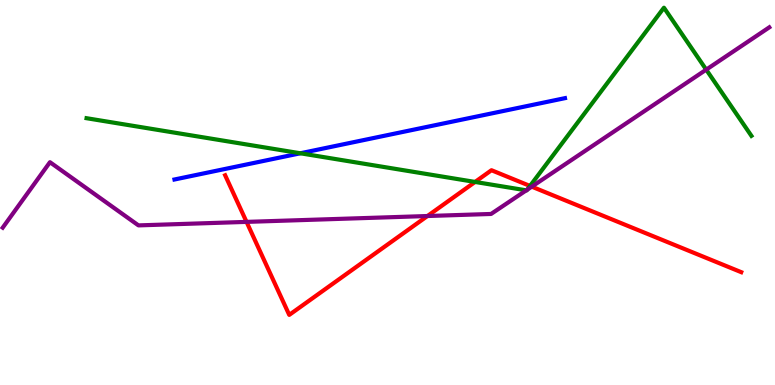[{'lines': ['blue', 'red'], 'intersections': []}, {'lines': ['green', 'red'], 'intersections': [{'x': 6.13, 'y': 5.27}, {'x': 6.84, 'y': 5.17}]}, {'lines': ['purple', 'red'], 'intersections': [{'x': 3.18, 'y': 4.24}, {'x': 5.52, 'y': 4.39}, {'x': 6.86, 'y': 5.15}]}, {'lines': ['blue', 'green'], 'intersections': [{'x': 3.88, 'y': 6.02}]}, {'lines': ['blue', 'purple'], 'intersections': []}, {'lines': ['green', 'purple'], 'intersections': [{'x': 6.79, 'y': 5.06}, {'x': 6.8, 'y': 5.07}, {'x': 9.11, 'y': 8.19}]}]